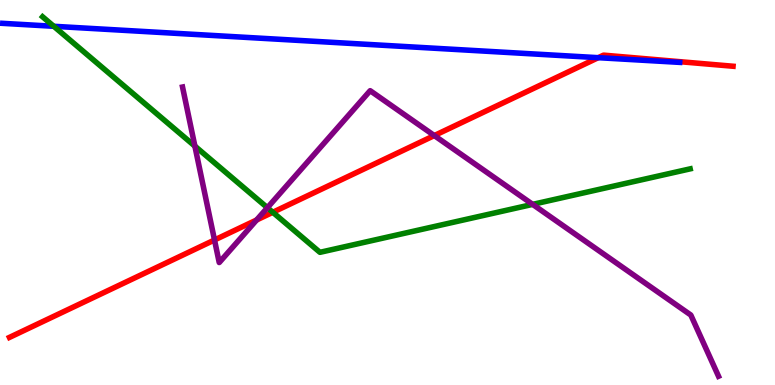[{'lines': ['blue', 'red'], 'intersections': [{'x': 7.72, 'y': 8.5}]}, {'lines': ['green', 'red'], 'intersections': [{'x': 3.52, 'y': 4.49}]}, {'lines': ['purple', 'red'], 'intersections': [{'x': 2.77, 'y': 3.77}, {'x': 3.31, 'y': 4.29}, {'x': 5.6, 'y': 6.48}]}, {'lines': ['blue', 'green'], 'intersections': [{'x': 0.694, 'y': 9.32}]}, {'lines': ['blue', 'purple'], 'intersections': []}, {'lines': ['green', 'purple'], 'intersections': [{'x': 2.51, 'y': 6.2}, {'x': 3.45, 'y': 4.61}, {'x': 6.87, 'y': 4.69}]}]